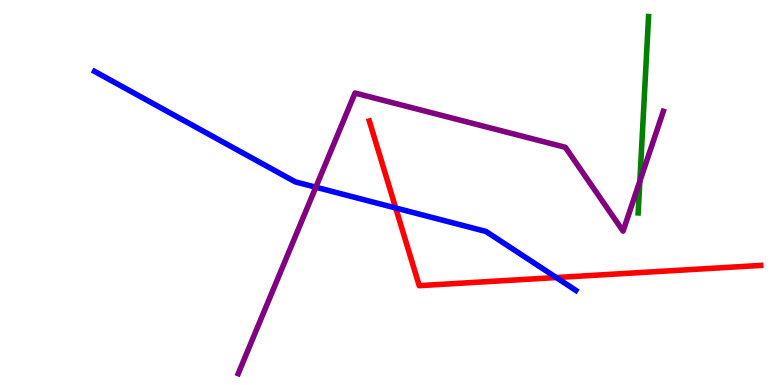[{'lines': ['blue', 'red'], 'intersections': [{'x': 5.11, 'y': 4.6}, {'x': 7.18, 'y': 2.79}]}, {'lines': ['green', 'red'], 'intersections': []}, {'lines': ['purple', 'red'], 'intersections': []}, {'lines': ['blue', 'green'], 'intersections': []}, {'lines': ['blue', 'purple'], 'intersections': [{'x': 4.08, 'y': 5.14}]}, {'lines': ['green', 'purple'], 'intersections': [{'x': 8.26, 'y': 5.29}]}]